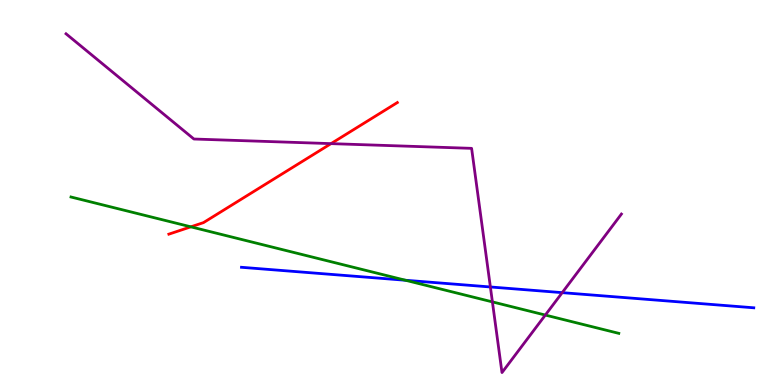[{'lines': ['blue', 'red'], 'intersections': []}, {'lines': ['green', 'red'], 'intersections': [{'x': 2.46, 'y': 4.11}]}, {'lines': ['purple', 'red'], 'intersections': [{'x': 4.27, 'y': 6.27}]}, {'lines': ['blue', 'green'], 'intersections': [{'x': 5.23, 'y': 2.72}]}, {'lines': ['blue', 'purple'], 'intersections': [{'x': 6.33, 'y': 2.55}, {'x': 7.25, 'y': 2.4}]}, {'lines': ['green', 'purple'], 'intersections': [{'x': 6.35, 'y': 2.16}, {'x': 7.04, 'y': 1.82}]}]